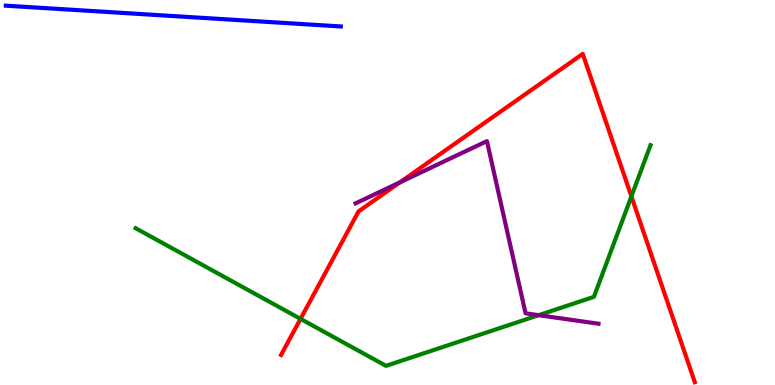[{'lines': ['blue', 'red'], 'intersections': []}, {'lines': ['green', 'red'], 'intersections': [{'x': 3.88, 'y': 1.72}, {'x': 8.15, 'y': 4.9}]}, {'lines': ['purple', 'red'], 'intersections': [{'x': 5.16, 'y': 5.26}]}, {'lines': ['blue', 'green'], 'intersections': []}, {'lines': ['blue', 'purple'], 'intersections': []}, {'lines': ['green', 'purple'], 'intersections': [{'x': 6.95, 'y': 1.81}]}]